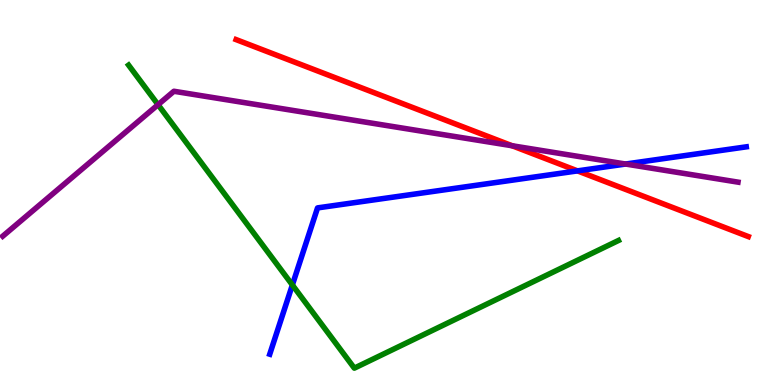[{'lines': ['blue', 'red'], 'intersections': [{'x': 7.45, 'y': 5.56}]}, {'lines': ['green', 'red'], 'intersections': []}, {'lines': ['purple', 'red'], 'intersections': [{'x': 6.61, 'y': 6.21}]}, {'lines': ['blue', 'green'], 'intersections': [{'x': 3.77, 'y': 2.6}]}, {'lines': ['blue', 'purple'], 'intersections': [{'x': 8.07, 'y': 5.74}]}, {'lines': ['green', 'purple'], 'intersections': [{'x': 2.04, 'y': 7.28}]}]